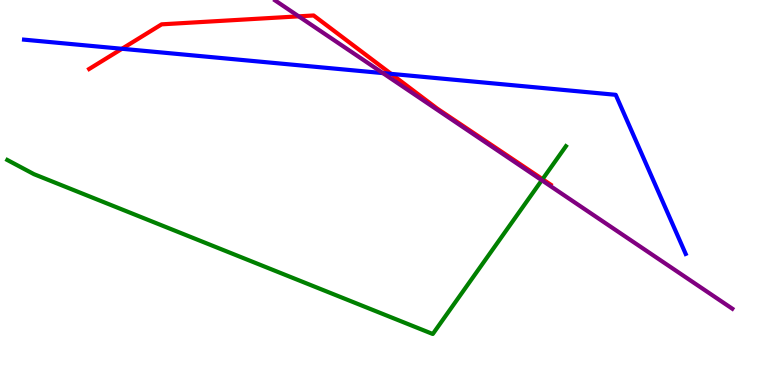[{'lines': ['blue', 'red'], 'intersections': [{'x': 1.57, 'y': 8.73}, {'x': 5.05, 'y': 8.08}]}, {'lines': ['green', 'red'], 'intersections': [{'x': 7.0, 'y': 5.35}]}, {'lines': ['purple', 'red'], 'intersections': [{'x': 3.85, 'y': 9.58}]}, {'lines': ['blue', 'green'], 'intersections': []}, {'lines': ['blue', 'purple'], 'intersections': [{'x': 4.94, 'y': 8.1}]}, {'lines': ['green', 'purple'], 'intersections': [{'x': 6.99, 'y': 5.32}]}]